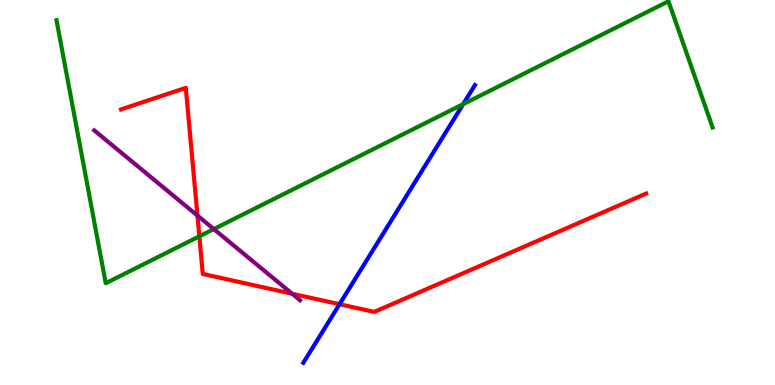[{'lines': ['blue', 'red'], 'intersections': [{'x': 4.38, 'y': 2.1}]}, {'lines': ['green', 'red'], 'intersections': [{'x': 2.57, 'y': 3.86}]}, {'lines': ['purple', 'red'], 'intersections': [{'x': 2.55, 'y': 4.4}, {'x': 3.77, 'y': 2.37}]}, {'lines': ['blue', 'green'], 'intersections': [{'x': 5.98, 'y': 7.3}]}, {'lines': ['blue', 'purple'], 'intersections': []}, {'lines': ['green', 'purple'], 'intersections': [{'x': 2.76, 'y': 4.05}]}]